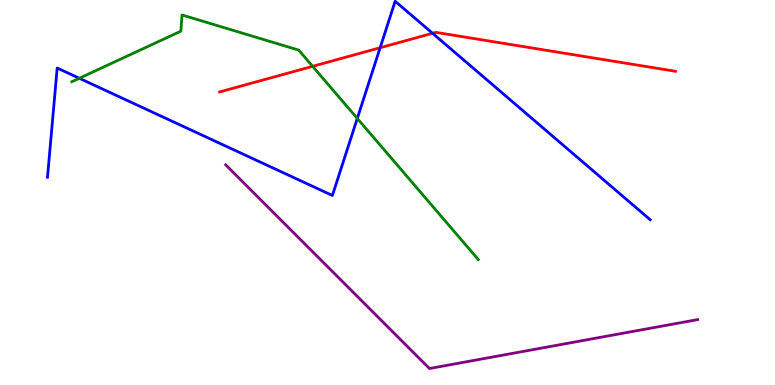[{'lines': ['blue', 'red'], 'intersections': [{'x': 4.91, 'y': 8.76}, {'x': 5.58, 'y': 9.14}]}, {'lines': ['green', 'red'], 'intersections': [{'x': 4.03, 'y': 8.28}]}, {'lines': ['purple', 'red'], 'intersections': []}, {'lines': ['blue', 'green'], 'intersections': [{'x': 1.02, 'y': 7.97}, {'x': 4.61, 'y': 6.92}]}, {'lines': ['blue', 'purple'], 'intersections': []}, {'lines': ['green', 'purple'], 'intersections': []}]